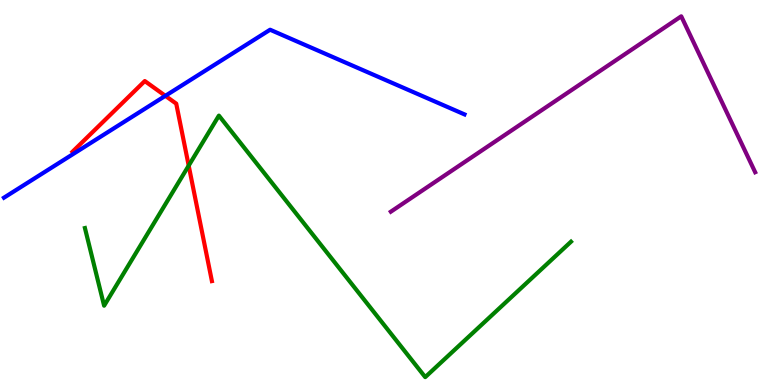[{'lines': ['blue', 'red'], 'intersections': [{'x': 2.13, 'y': 7.51}]}, {'lines': ['green', 'red'], 'intersections': [{'x': 2.43, 'y': 5.7}]}, {'lines': ['purple', 'red'], 'intersections': []}, {'lines': ['blue', 'green'], 'intersections': []}, {'lines': ['blue', 'purple'], 'intersections': []}, {'lines': ['green', 'purple'], 'intersections': []}]